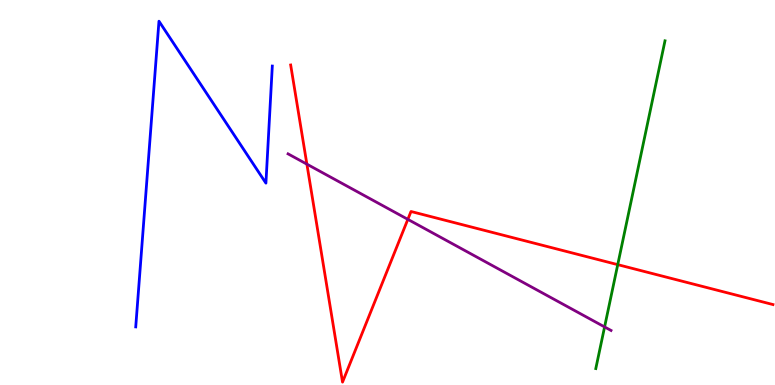[{'lines': ['blue', 'red'], 'intersections': []}, {'lines': ['green', 'red'], 'intersections': [{'x': 7.97, 'y': 3.13}]}, {'lines': ['purple', 'red'], 'intersections': [{'x': 3.96, 'y': 5.74}, {'x': 5.26, 'y': 4.3}]}, {'lines': ['blue', 'green'], 'intersections': []}, {'lines': ['blue', 'purple'], 'intersections': []}, {'lines': ['green', 'purple'], 'intersections': [{'x': 7.8, 'y': 1.51}]}]